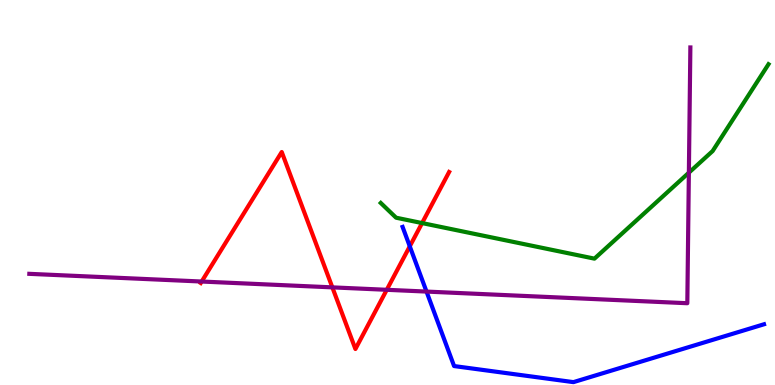[{'lines': ['blue', 'red'], 'intersections': [{'x': 5.29, 'y': 3.6}]}, {'lines': ['green', 'red'], 'intersections': [{'x': 5.45, 'y': 4.21}]}, {'lines': ['purple', 'red'], 'intersections': [{'x': 2.6, 'y': 2.69}, {'x': 4.29, 'y': 2.54}, {'x': 4.99, 'y': 2.47}]}, {'lines': ['blue', 'green'], 'intersections': []}, {'lines': ['blue', 'purple'], 'intersections': [{'x': 5.5, 'y': 2.43}]}, {'lines': ['green', 'purple'], 'intersections': [{'x': 8.89, 'y': 5.51}]}]